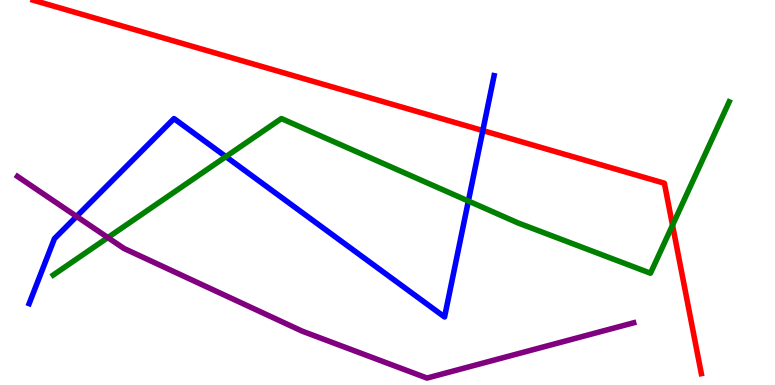[{'lines': ['blue', 'red'], 'intersections': [{'x': 6.23, 'y': 6.61}]}, {'lines': ['green', 'red'], 'intersections': [{'x': 8.68, 'y': 4.15}]}, {'lines': ['purple', 'red'], 'intersections': []}, {'lines': ['blue', 'green'], 'intersections': [{'x': 2.91, 'y': 5.93}, {'x': 6.04, 'y': 4.78}]}, {'lines': ['blue', 'purple'], 'intersections': [{'x': 0.988, 'y': 4.38}]}, {'lines': ['green', 'purple'], 'intersections': [{'x': 1.39, 'y': 3.83}]}]